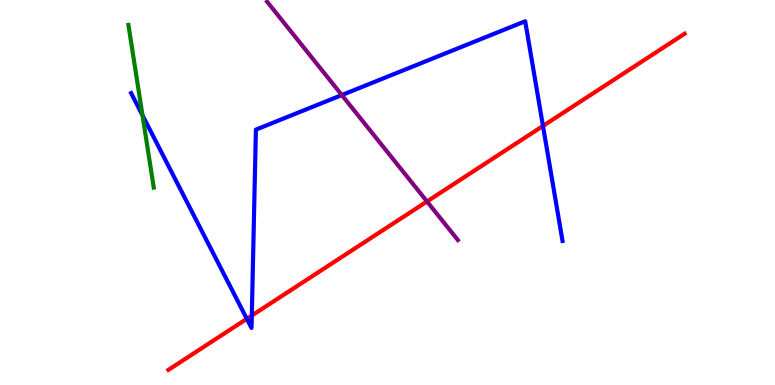[{'lines': ['blue', 'red'], 'intersections': [{'x': 3.18, 'y': 1.72}, {'x': 3.25, 'y': 1.8}, {'x': 7.01, 'y': 6.73}]}, {'lines': ['green', 'red'], 'intersections': []}, {'lines': ['purple', 'red'], 'intersections': [{'x': 5.51, 'y': 4.77}]}, {'lines': ['blue', 'green'], 'intersections': [{'x': 1.84, 'y': 7.01}]}, {'lines': ['blue', 'purple'], 'intersections': [{'x': 4.41, 'y': 7.53}]}, {'lines': ['green', 'purple'], 'intersections': []}]